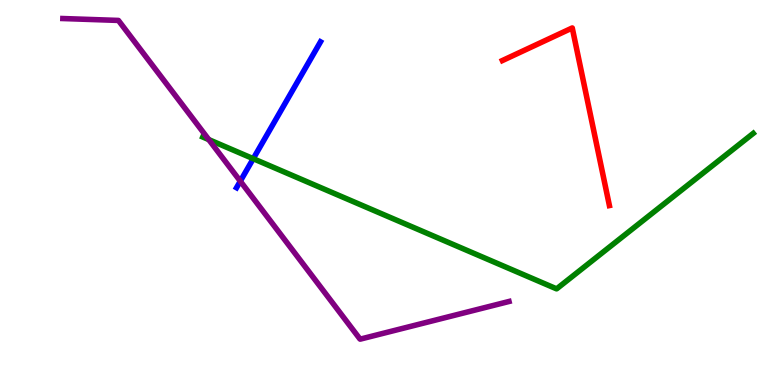[{'lines': ['blue', 'red'], 'intersections': []}, {'lines': ['green', 'red'], 'intersections': []}, {'lines': ['purple', 'red'], 'intersections': []}, {'lines': ['blue', 'green'], 'intersections': [{'x': 3.27, 'y': 5.88}]}, {'lines': ['blue', 'purple'], 'intersections': [{'x': 3.1, 'y': 5.29}]}, {'lines': ['green', 'purple'], 'intersections': [{'x': 2.69, 'y': 6.37}]}]